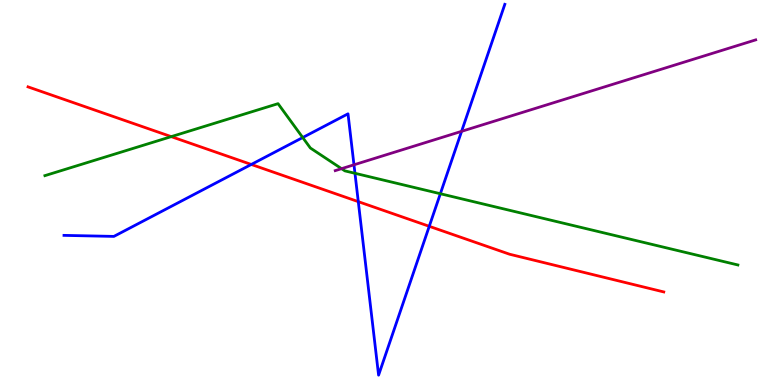[{'lines': ['blue', 'red'], 'intersections': [{'x': 3.24, 'y': 5.73}, {'x': 4.62, 'y': 4.76}, {'x': 5.54, 'y': 4.12}]}, {'lines': ['green', 'red'], 'intersections': [{'x': 2.21, 'y': 6.45}]}, {'lines': ['purple', 'red'], 'intersections': []}, {'lines': ['blue', 'green'], 'intersections': [{'x': 3.91, 'y': 6.43}, {'x': 4.58, 'y': 5.5}, {'x': 5.68, 'y': 4.97}]}, {'lines': ['blue', 'purple'], 'intersections': [{'x': 4.57, 'y': 5.72}, {'x': 5.96, 'y': 6.59}]}, {'lines': ['green', 'purple'], 'intersections': [{'x': 4.41, 'y': 5.62}]}]